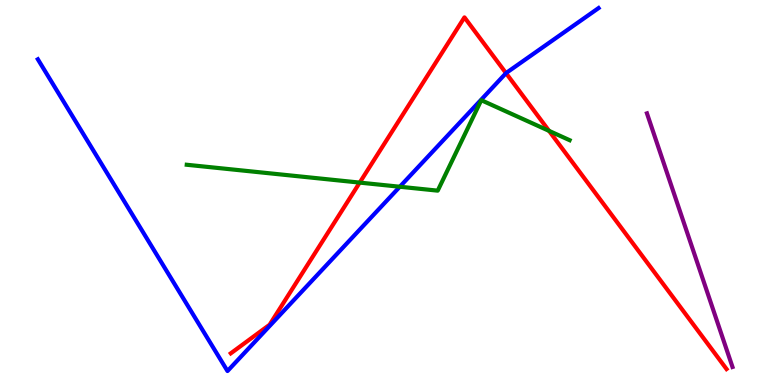[{'lines': ['blue', 'red'], 'intersections': [{'x': 6.53, 'y': 8.1}]}, {'lines': ['green', 'red'], 'intersections': [{'x': 4.64, 'y': 5.26}, {'x': 7.08, 'y': 6.6}]}, {'lines': ['purple', 'red'], 'intersections': []}, {'lines': ['blue', 'green'], 'intersections': [{'x': 5.16, 'y': 5.15}]}, {'lines': ['blue', 'purple'], 'intersections': []}, {'lines': ['green', 'purple'], 'intersections': []}]